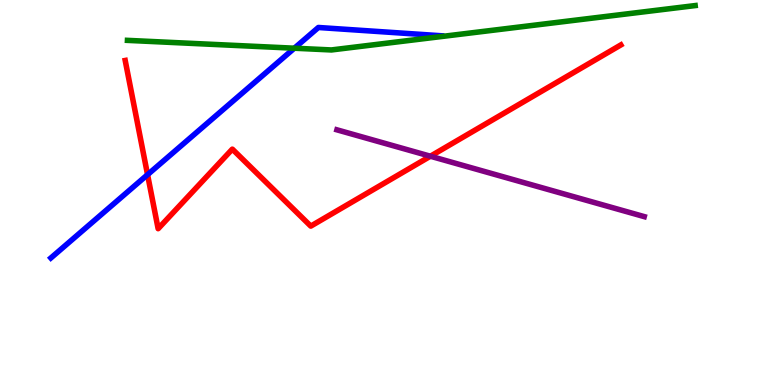[{'lines': ['blue', 'red'], 'intersections': [{'x': 1.9, 'y': 5.46}]}, {'lines': ['green', 'red'], 'intersections': []}, {'lines': ['purple', 'red'], 'intersections': [{'x': 5.55, 'y': 5.94}]}, {'lines': ['blue', 'green'], 'intersections': [{'x': 3.8, 'y': 8.75}]}, {'lines': ['blue', 'purple'], 'intersections': []}, {'lines': ['green', 'purple'], 'intersections': []}]